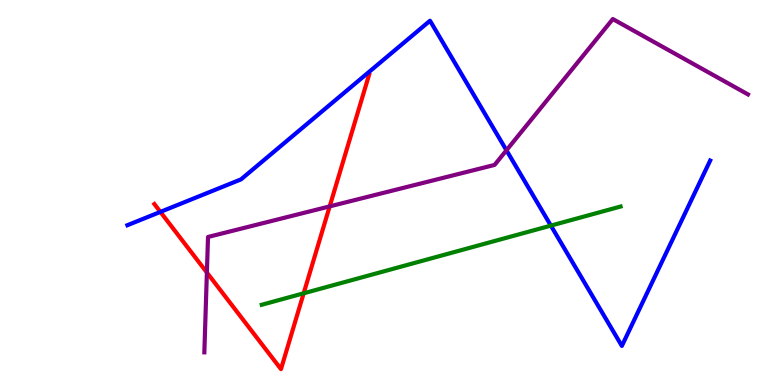[{'lines': ['blue', 'red'], 'intersections': [{'x': 2.07, 'y': 4.5}]}, {'lines': ['green', 'red'], 'intersections': [{'x': 3.92, 'y': 2.38}]}, {'lines': ['purple', 'red'], 'intersections': [{'x': 2.67, 'y': 2.92}, {'x': 4.25, 'y': 4.64}]}, {'lines': ['blue', 'green'], 'intersections': [{'x': 7.11, 'y': 4.14}]}, {'lines': ['blue', 'purple'], 'intersections': [{'x': 6.53, 'y': 6.1}]}, {'lines': ['green', 'purple'], 'intersections': []}]